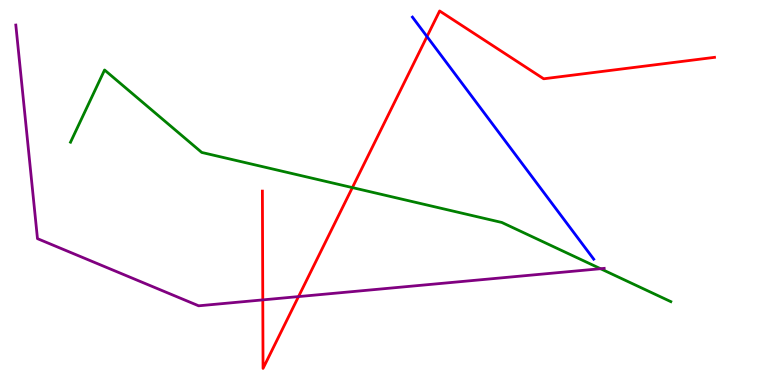[{'lines': ['blue', 'red'], 'intersections': [{'x': 5.51, 'y': 9.05}]}, {'lines': ['green', 'red'], 'intersections': [{'x': 4.55, 'y': 5.13}]}, {'lines': ['purple', 'red'], 'intersections': [{'x': 3.39, 'y': 2.21}, {'x': 3.85, 'y': 2.3}]}, {'lines': ['blue', 'green'], 'intersections': []}, {'lines': ['blue', 'purple'], 'intersections': []}, {'lines': ['green', 'purple'], 'intersections': [{'x': 7.75, 'y': 3.02}]}]